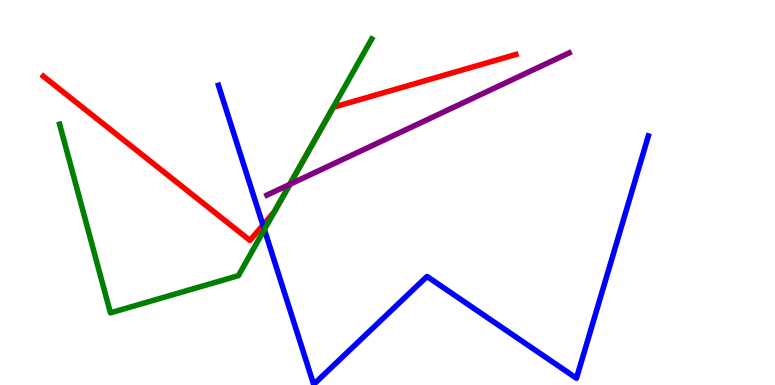[{'lines': ['blue', 'red'], 'intersections': [{'x': 3.39, 'y': 4.15}]}, {'lines': ['green', 'red'], 'intersections': [{'x': 3.54, 'y': 4.51}, {'x': 4.22, 'y': 6.94}, {'x': 4.3, 'y': 7.21}]}, {'lines': ['purple', 'red'], 'intersections': [{'x': 3.74, 'y': 5.21}]}, {'lines': ['blue', 'green'], 'intersections': [{'x': 3.41, 'y': 4.04}]}, {'lines': ['blue', 'purple'], 'intersections': []}, {'lines': ['green', 'purple'], 'intersections': [{'x': 3.74, 'y': 5.21}]}]